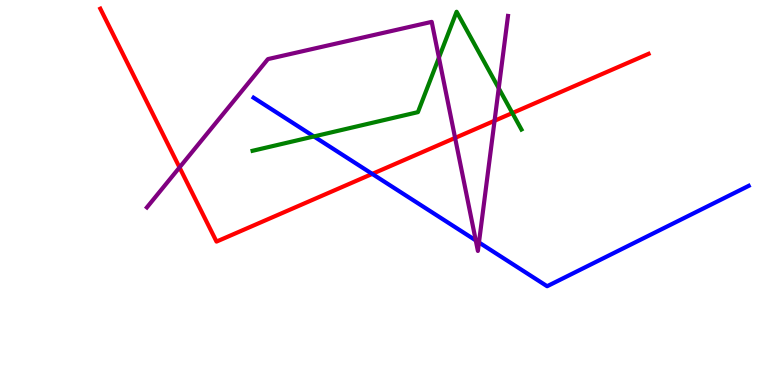[{'lines': ['blue', 'red'], 'intersections': [{'x': 4.8, 'y': 5.48}]}, {'lines': ['green', 'red'], 'intersections': [{'x': 6.61, 'y': 7.06}]}, {'lines': ['purple', 'red'], 'intersections': [{'x': 2.32, 'y': 5.65}, {'x': 5.87, 'y': 6.42}, {'x': 6.38, 'y': 6.86}]}, {'lines': ['blue', 'green'], 'intersections': [{'x': 4.05, 'y': 6.46}]}, {'lines': ['blue', 'purple'], 'intersections': [{'x': 6.14, 'y': 3.76}, {'x': 6.18, 'y': 3.7}]}, {'lines': ['green', 'purple'], 'intersections': [{'x': 5.66, 'y': 8.5}, {'x': 6.44, 'y': 7.71}]}]